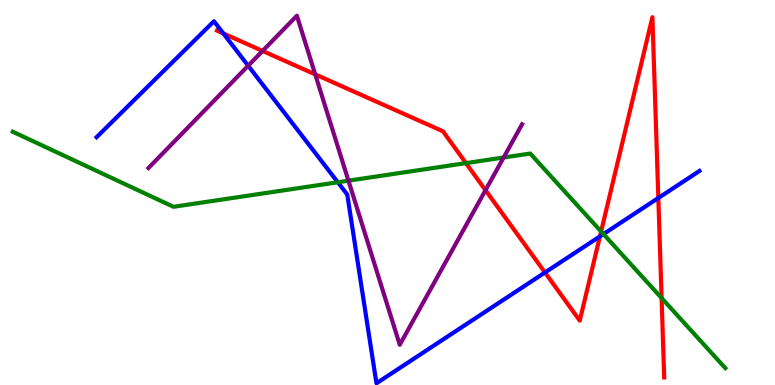[{'lines': ['blue', 'red'], 'intersections': [{'x': 2.88, 'y': 9.13}, {'x': 7.03, 'y': 2.92}, {'x': 7.74, 'y': 3.86}, {'x': 8.49, 'y': 4.86}]}, {'lines': ['green', 'red'], 'intersections': [{'x': 6.01, 'y': 5.76}, {'x': 7.76, 'y': 3.99}, {'x': 8.54, 'y': 2.26}]}, {'lines': ['purple', 'red'], 'intersections': [{'x': 3.39, 'y': 8.68}, {'x': 4.07, 'y': 8.07}, {'x': 6.26, 'y': 5.06}]}, {'lines': ['blue', 'green'], 'intersections': [{'x': 4.36, 'y': 5.27}, {'x': 7.79, 'y': 3.92}]}, {'lines': ['blue', 'purple'], 'intersections': [{'x': 3.2, 'y': 8.29}]}, {'lines': ['green', 'purple'], 'intersections': [{'x': 4.5, 'y': 5.31}, {'x': 6.5, 'y': 5.91}]}]